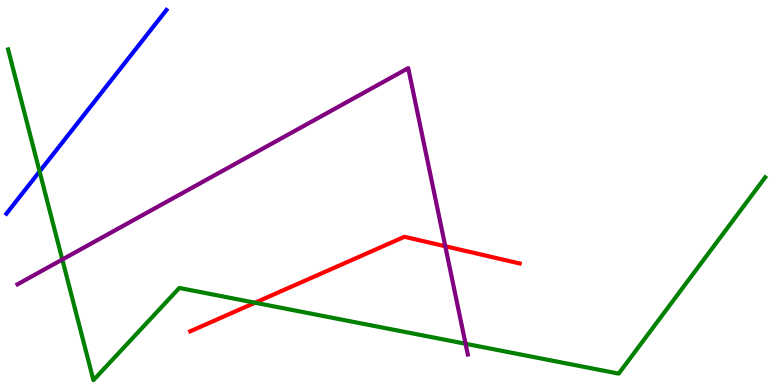[{'lines': ['blue', 'red'], 'intersections': []}, {'lines': ['green', 'red'], 'intersections': [{'x': 3.29, 'y': 2.14}]}, {'lines': ['purple', 'red'], 'intersections': [{'x': 5.75, 'y': 3.6}]}, {'lines': ['blue', 'green'], 'intersections': [{'x': 0.511, 'y': 5.55}]}, {'lines': ['blue', 'purple'], 'intersections': []}, {'lines': ['green', 'purple'], 'intersections': [{'x': 0.804, 'y': 3.26}, {'x': 6.01, 'y': 1.07}]}]